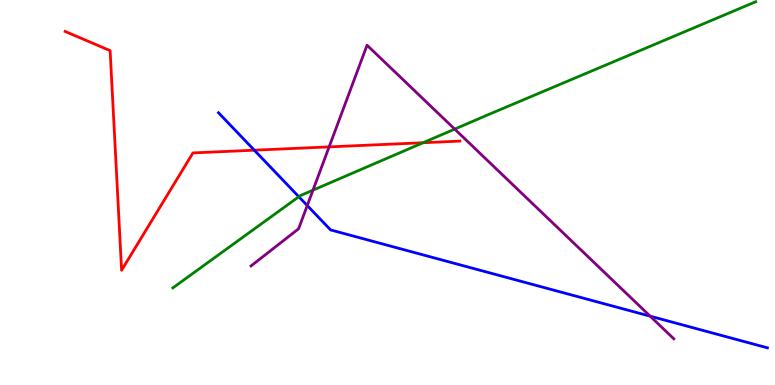[{'lines': ['blue', 'red'], 'intersections': [{'x': 3.28, 'y': 6.1}]}, {'lines': ['green', 'red'], 'intersections': [{'x': 5.46, 'y': 6.29}]}, {'lines': ['purple', 'red'], 'intersections': [{'x': 4.25, 'y': 6.18}]}, {'lines': ['blue', 'green'], 'intersections': [{'x': 3.86, 'y': 4.89}]}, {'lines': ['blue', 'purple'], 'intersections': [{'x': 3.96, 'y': 4.66}, {'x': 8.39, 'y': 1.79}]}, {'lines': ['green', 'purple'], 'intersections': [{'x': 4.04, 'y': 5.06}, {'x': 5.87, 'y': 6.65}]}]